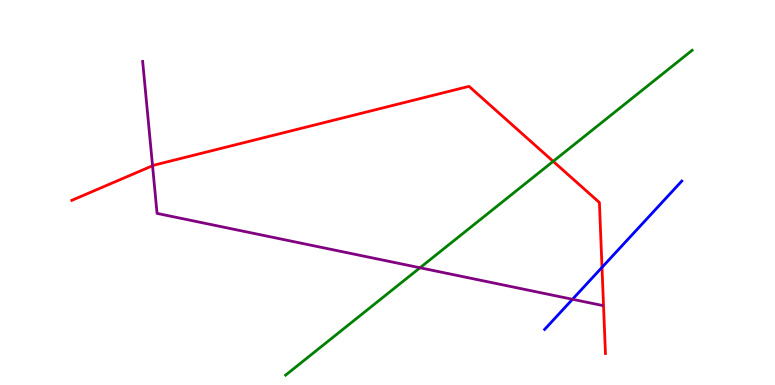[{'lines': ['blue', 'red'], 'intersections': [{'x': 7.77, 'y': 3.06}]}, {'lines': ['green', 'red'], 'intersections': [{'x': 7.14, 'y': 5.81}]}, {'lines': ['purple', 'red'], 'intersections': [{'x': 1.97, 'y': 5.69}]}, {'lines': ['blue', 'green'], 'intersections': []}, {'lines': ['blue', 'purple'], 'intersections': [{'x': 7.39, 'y': 2.23}]}, {'lines': ['green', 'purple'], 'intersections': [{'x': 5.42, 'y': 3.05}]}]